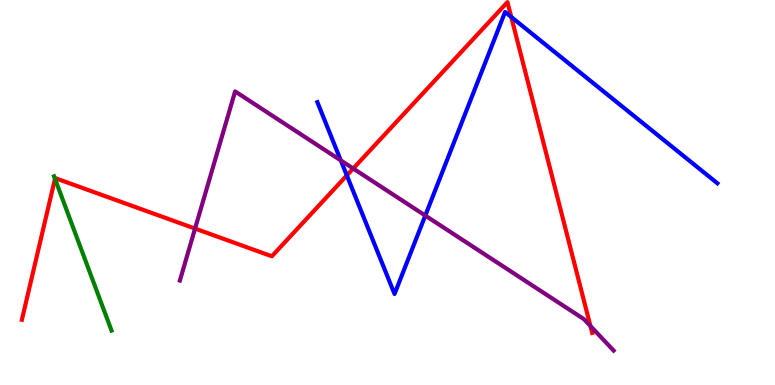[{'lines': ['blue', 'red'], 'intersections': [{'x': 4.48, 'y': 5.44}, {'x': 6.6, 'y': 9.56}]}, {'lines': ['green', 'red'], 'intersections': [{'x': 0.71, 'y': 5.35}]}, {'lines': ['purple', 'red'], 'intersections': [{'x': 2.52, 'y': 4.06}, {'x': 4.56, 'y': 5.62}, {'x': 7.62, 'y': 1.53}]}, {'lines': ['blue', 'green'], 'intersections': []}, {'lines': ['blue', 'purple'], 'intersections': [{'x': 4.4, 'y': 5.83}, {'x': 5.49, 'y': 4.4}]}, {'lines': ['green', 'purple'], 'intersections': []}]